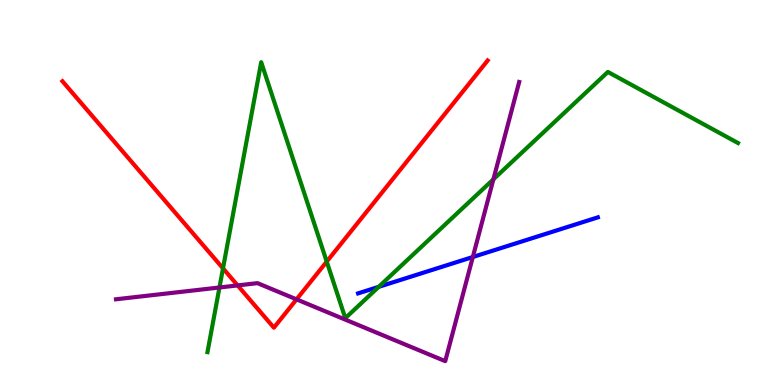[{'lines': ['blue', 'red'], 'intersections': []}, {'lines': ['green', 'red'], 'intersections': [{'x': 2.88, 'y': 3.03}, {'x': 4.22, 'y': 3.2}]}, {'lines': ['purple', 'red'], 'intersections': [{'x': 3.07, 'y': 2.59}, {'x': 3.83, 'y': 2.22}]}, {'lines': ['blue', 'green'], 'intersections': [{'x': 4.89, 'y': 2.55}]}, {'lines': ['blue', 'purple'], 'intersections': [{'x': 6.1, 'y': 3.32}]}, {'lines': ['green', 'purple'], 'intersections': [{'x': 2.83, 'y': 2.53}, {'x': 6.37, 'y': 5.34}]}]